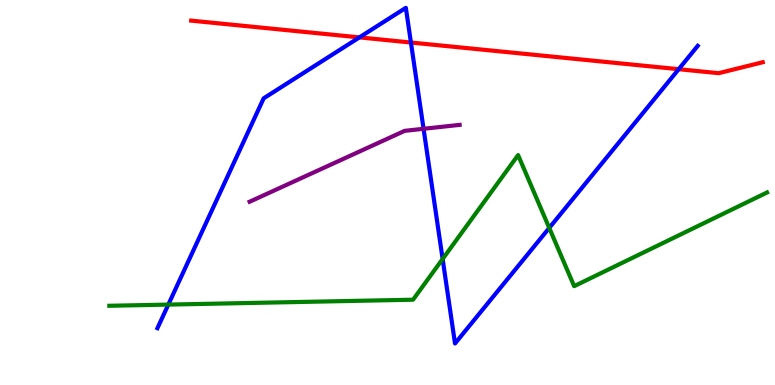[{'lines': ['blue', 'red'], 'intersections': [{'x': 4.64, 'y': 9.03}, {'x': 5.3, 'y': 8.9}, {'x': 8.76, 'y': 8.2}]}, {'lines': ['green', 'red'], 'intersections': []}, {'lines': ['purple', 'red'], 'intersections': []}, {'lines': ['blue', 'green'], 'intersections': [{'x': 2.17, 'y': 2.09}, {'x': 5.71, 'y': 3.27}, {'x': 7.09, 'y': 4.08}]}, {'lines': ['blue', 'purple'], 'intersections': [{'x': 5.47, 'y': 6.65}]}, {'lines': ['green', 'purple'], 'intersections': []}]